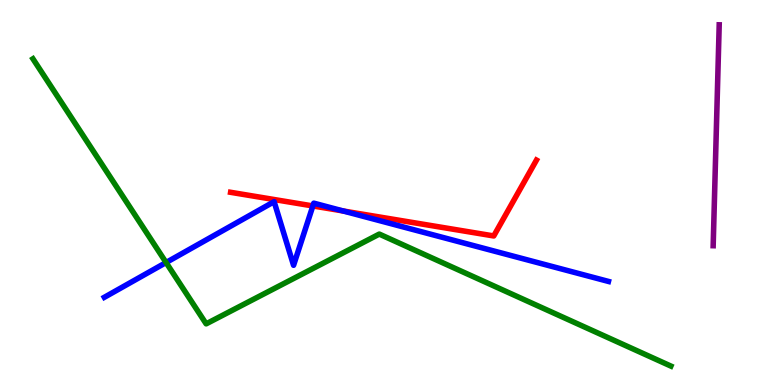[{'lines': ['blue', 'red'], 'intersections': [{'x': 4.04, 'y': 4.65}, {'x': 4.43, 'y': 4.52}]}, {'lines': ['green', 'red'], 'intersections': []}, {'lines': ['purple', 'red'], 'intersections': []}, {'lines': ['blue', 'green'], 'intersections': [{'x': 2.14, 'y': 3.18}]}, {'lines': ['blue', 'purple'], 'intersections': []}, {'lines': ['green', 'purple'], 'intersections': []}]